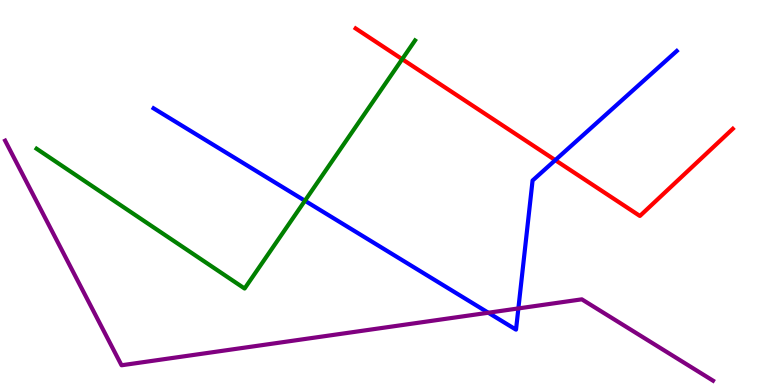[{'lines': ['blue', 'red'], 'intersections': [{'x': 7.16, 'y': 5.84}]}, {'lines': ['green', 'red'], 'intersections': [{'x': 5.19, 'y': 8.46}]}, {'lines': ['purple', 'red'], 'intersections': []}, {'lines': ['blue', 'green'], 'intersections': [{'x': 3.93, 'y': 4.79}]}, {'lines': ['blue', 'purple'], 'intersections': [{'x': 6.3, 'y': 1.88}, {'x': 6.69, 'y': 1.99}]}, {'lines': ['green', 'purple'], 'intersections': []}]